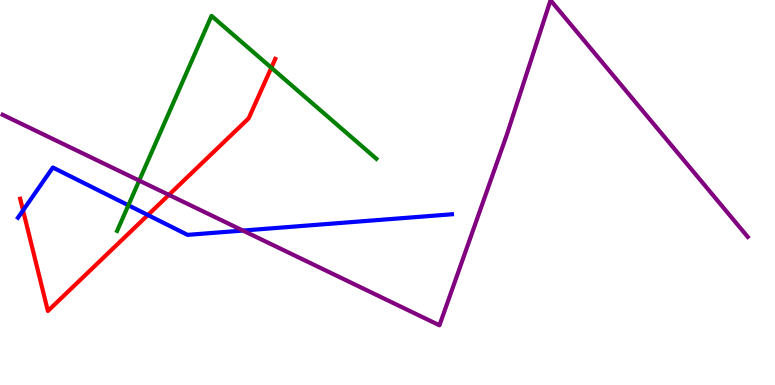[{'lines': ['blue', 'red'], 'intersections': [{'x': 0.297, 'y': 4.54}, {'x': 1.91, 'y': 4.41}]}, {'lines': ['green', 'red'], 'intersections': [{'x': 3.5, 'y': 8.24}]}, {'lines': ['purple', 'red'], 'intersections': [{'x': 2.18, 'y': 4.94}]}, {'lines': ['blue', 'green'], 'intersections': [{'x': 1.66, 'y': 4.67}]}, {'lines': ['blue', 'purple'], 'intersections': [{'x': 3.13, 'y': 4.01}]}, {'lines': ['green', 'purple'], 'intersections': [{'x': 1.8, 'y': 5.31}]}]